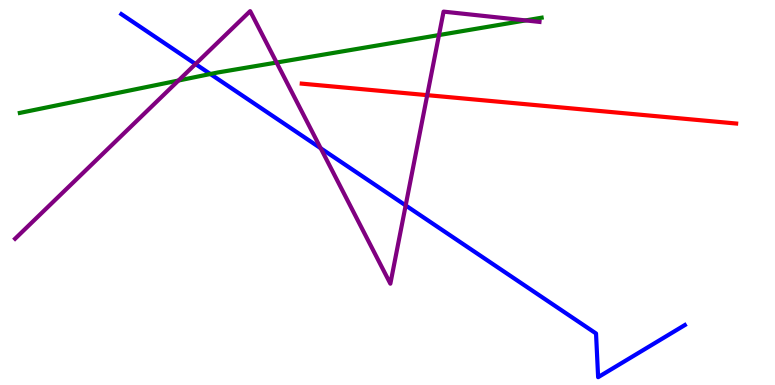[{'lines': ['blue', 'red'], 'intersections': []}, {'lines': ['green', 'red'], 'intersections': []}, {'lines': ['purple', 'red'], 'intersections': [{'x': 5.51, 'y': 7.53}]}, {'lines': ['blue', 'green'], 'intersections': [{'x': 2.71, 'y': 8.08}]}, {'lines': ['blue', 'purple'], 'intersections': [{'x': 2.52, 'y': 8.34}, {'x': 4.14, 'y': 6.15}, {'x': 5.23, 'y': 4.66}]}, {'lines': ['green', 'purple'], 'intersections': [{'x': 2.3, 'y': 7.91}, {'x': 3.57, 'y': 8.38}, {'x': 5.66, 'y': 9.09}, {'x': 6.78, 'y': 9.47}]}]